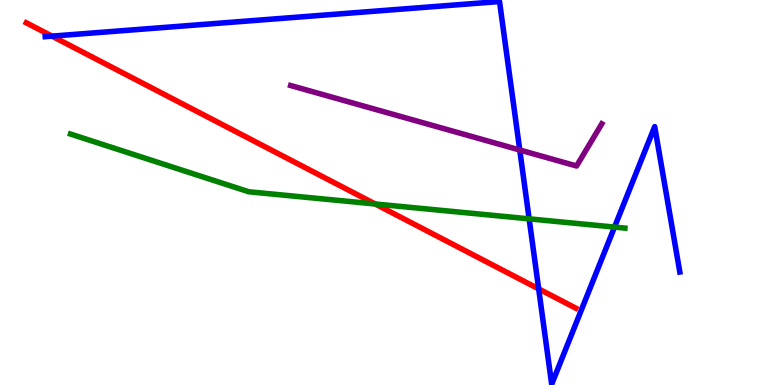[{'lines': ['blue', 'red'], 'intersections': [{'x': 0.671, 'y': 9.06}, {'x': 6.95, 'y': 2.5}]}, {'lines': ['green', 'red'], 'intersections': [{'x': 4.84, 'y': 4.7}]}, {'lines': ['purple', 'red'], 'intersections': []}, {'lines': ['blue', 'green'], 'intersections': [{'x': 6.83, 'y': 4.32}, {'x': 7.93, 'y': 4.1}]}, {'lines': ['blue', 'purple'], 'intersections': [{'x': 6.71, 'y': 6.1}]}, {'lines': ['green', 'purple'], 'intersections': []}]